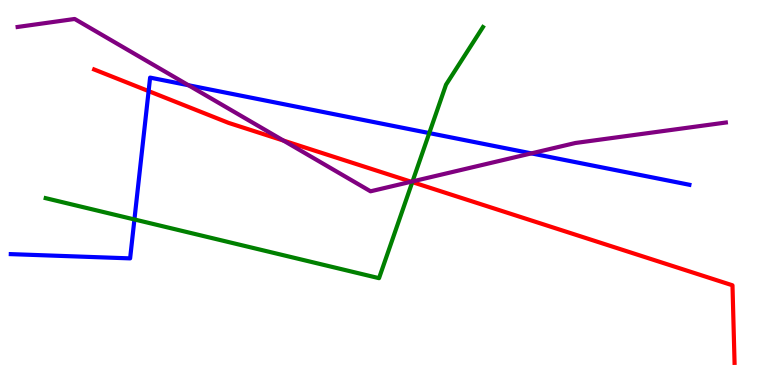[{'lines': ['blue', 'red'], 'intersections': [{'x': 1.92, 'y': 7.63}]}, {'lines': ['green', 'red'], 'intersections': [{'x': 5.32, 'y': 5.27}]}, {'lines': ['purple', 'red'], 'intersections': [{'x': 3.66, 'y': 6.35}, {'x': 5.31, 'y': 5.28}]}, {'lines': ['blue', 'green'], 'intersections': [{'x': 1.73, 'y': 4.3}, {'x': 5.54, 'y': 6.54}]}, {'lines': ['blue', 'purple'], 'intersections': [{'x': 2.43, 'y': 7.79}, {'x': 6.86, 'y': 6.02}]}, {'lines': ['green', 'purple'], 'intersections': [{'x': 5.32, 'y': 5.29}]}]